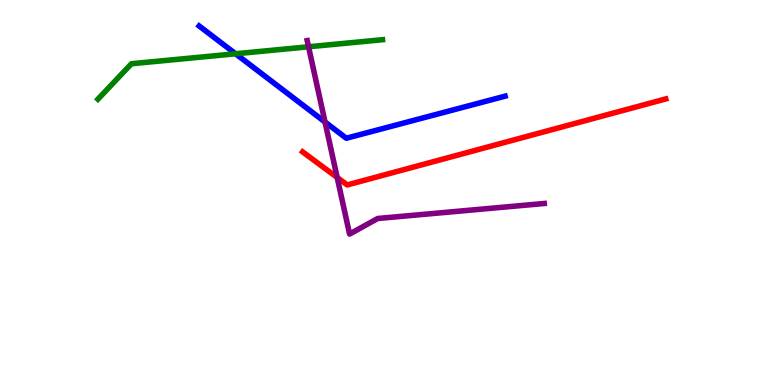[{'lines': ['blue', 'red'], 'intersections': []}, {'lines': ['green', 'red'], 'intersections': []}, {'lines': ['purple', 'red'], 'intersections': [{'x': 4.35, 'y': 5.39}]}, {'lines': ['blue', 'green'], 'intersections': [{'x': 3.04, 'y': 8.6}]}, {'lines': ['blue', 'purple'], 'intersections': [{'x': 4.19, 'y': 6.83}]}, {'lines': ['green', 'purple'], 'intersections': [{'x': 3.98, 'y': 8.78}]}]